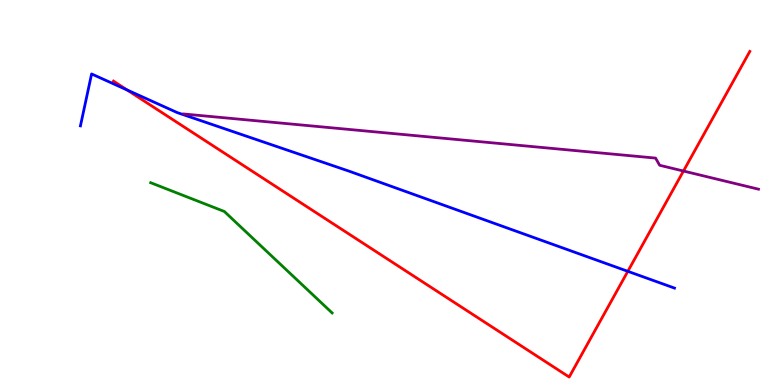[{'lines': ['blue', 'red'], 'intersections': [{'x': 1.64, 'y': 7.66}, {'x': 8.1, 'y': 2.95}]}, {'lines': ['green', 'red'], 'intersections': []}, {'lines': ['purple', 'red'], 'intersections': [{'x': 8.82, 'y': 5.56}]}, {'lines': ['blue', 'green'], 'intersections': []}, {'lines': ['blue', 'purple'], 'intersections': []}, {'lines': ['green', 'purple'], 'intersections': []}]